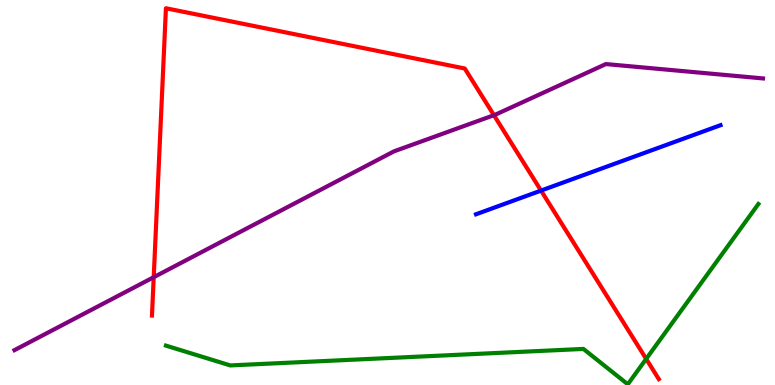[{'lines': ['blue', 'red'], 'intersections': [{'x': 6.98, 'y': 5.05}]}, {'lines': ['green', 'red'], 'intersections': [{'x': 8.34, 'y': 0.678}]}, {'lines': ['purple', 'red'], 'intersections': [{'x': 1.98, 'y': 2.8}, {'x': 6.37, 'y': 7.01}]}, {'lines': ['blue', 'green'], 'intersections': []}, {'lines': ['blue', 'purple'], 'intersections': []}, {'lines': ['green', 'purple'], 'intersections': []}]